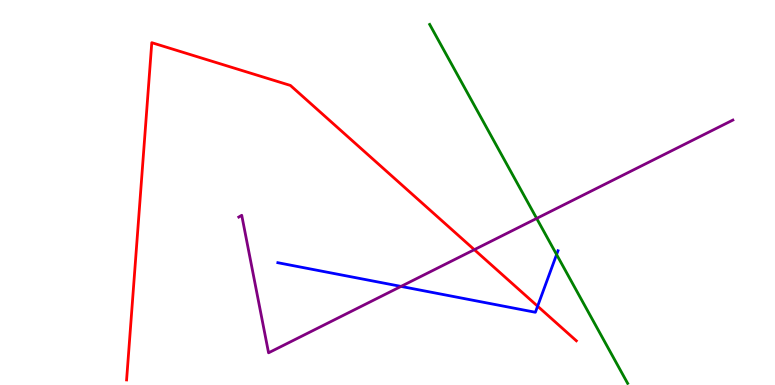[{'lines': ['blue', 'red'], 'intersections': [{'x': 6.94, 'y': 2.05}]}, {'lines': ['green', 'red'], 'intersections': []}, {'lines': ['purple', 'red'], 'intersections': [{'x': 6.12, 'y': 3.51}]}, {'lines': ['blue', 'green'], 'intersections': [{'x': 7.18, 'y': 3.39}]}, {'lines': ['blue', 'purple'], 'intersections': [{'x': 5.17, 'y': 2.56}]}, {'lines': ['green', 'purple'], 'intersections': [{'x': 6.92, 'y': 4.33}]}]